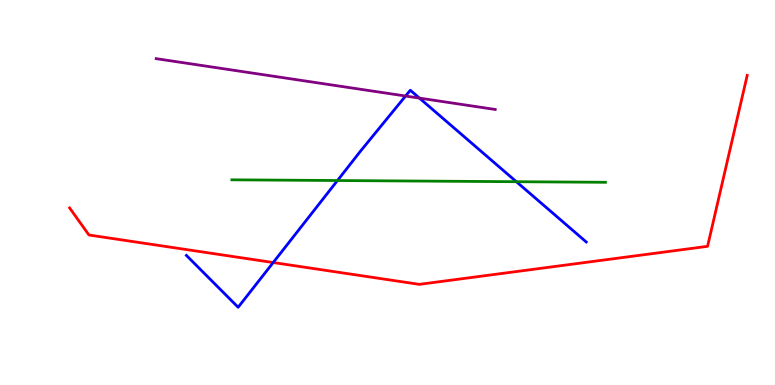[{'lines': ['blue', 'red'], 'intersections': [{'x': 3.53, 'y': 3.18}]}, {'lines': ['green', 'red'], 'intersections': []}, {'lines': ['purple', 'red'], 'intersections': []}, {'lines': ['blue', 'green'], 'intersections': [{'x': 4.35, 'y': 5.31}, {'x': 6.66, 'y': 5.28}]}, {'lines': ['blue', 'purple'], 'intersections': [{'x': 5.23, 'y': 7.51}, {'x': 5.41, 'y': 7.45}]}, {'lines': ['green', 'purple'], 'intersections': []}]